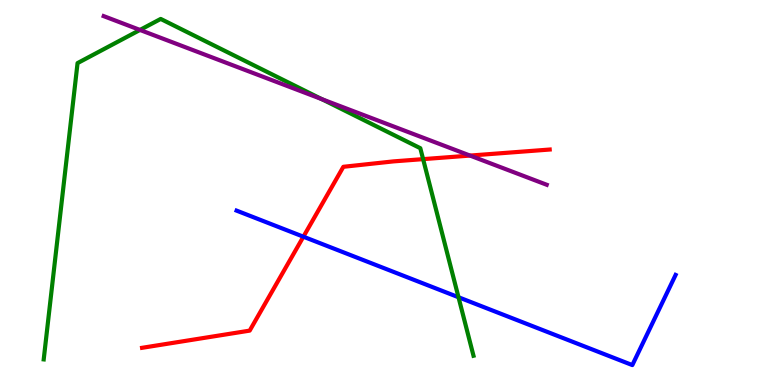[{'lines': ['blue', 'red'], 'intersections': [{'x': 3.91, 'y': 3.85}]}, {'lines': ['green', 'red'], 'intersections': [{'x': 5.46, 'y': 5.87}]}, {'lines': ['purple', 'red'], 'intersections': [{'x': 6.07, 'y': 5.96}]}, {'lines': ['blue', 'green'], 'intersections': [{'x': 5.92, 'y': 2.28}]}, {'lines': ['blue', 'purple'], 'intersections': []}, {'lines': ['green', 'purple'], 'intersections': [{'x': 1.81, 'y': 9.22}, {'x': 4.15, 'y': 7.42}]}]